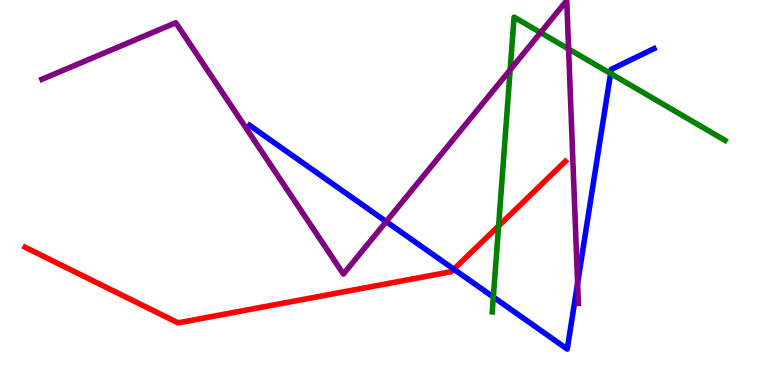[{'lines': ['blue', 'red'], 'intersections': [{'x': 5.86, 'y': 3.01}]}, {'lines': ['green', 'red'], 'intersections': [{'x': 6.43, 'y': 4.13}]}, {'lines': ['purple', 'red'], 'intersections': []}, {'lines': ['blue', 'green'], 'intersections': [{'x': 6.37, 'y': 2.28}, {'x': 7.88, 'y': 8.09}]}, {'lines': ['blue', 'purple'], 'intersections': [{'x': 4.98, 'y': 4.24}, {'x': 7.45, 'y': 2.64}]}, {'lines': ['green', 'purple'], 'intersections': [{'x': 6.58, 'y': 8.19}, {'x': 6.98, 'y': 9.15}, {'x': 7.34, 'y': 8.73}]}]